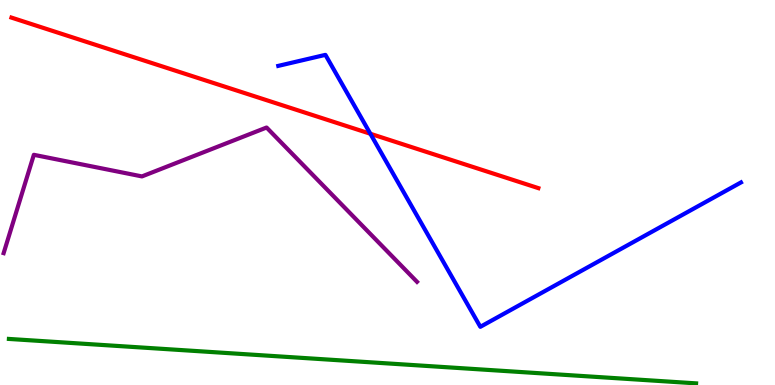[{'lines': ['blue', 'red'], 'intersections': [{'x': 4.78, 'y': 6.53}]}, {'lines': ['green', 'red'], 'intersections': []}, {'lines': ['purple', 'red'], 'intersections': []}, {'lines': ['blue', 'green'], 'intersections': []}, {'lines': ['blue', 'purple'], 'intersections': []}, {'lines': ['green', 'purple'], 'intersections': []}]